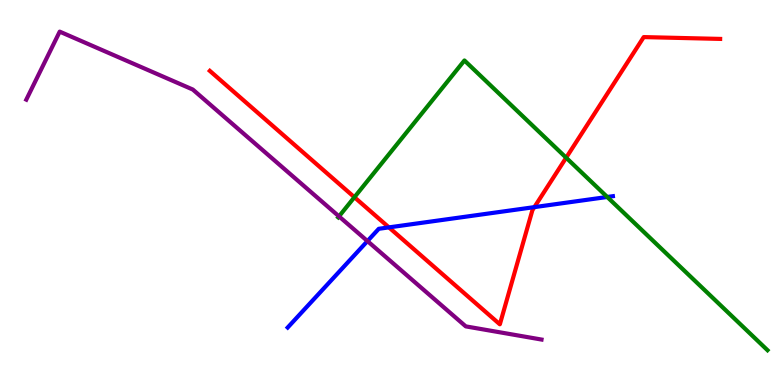[{'lines': ['blue', 'red'], 'intersections': [{'x': 5.02, 'y': 4.09}, {'x': 6.9, 'y': 4.62}]}, {'lines': ['green', 'red'], 'intersections': [{'x': 4.57, 'y': 4.88}, {'x': 7.31, 'y': 5.9}]}, {'lines': ['purple', 'red'], 'intersections': []}, {'lines': ['blue', 'green'], 'intersections': [{'x': 7.84, 'y': 4.88}]}, {'lines': ['blue', 'purple'], 'intersections': [{'x': 4.74, 'y': 3.74}]}, {'lines': ['green', 'purple'], 'intersections': [{'x': 4.37, 'y': 4.38}]}]